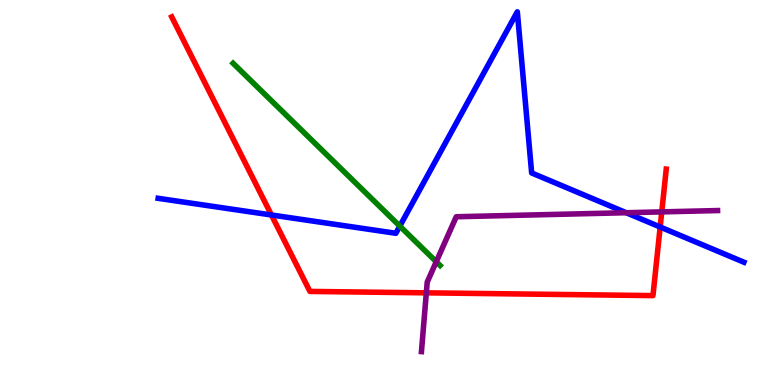[{'lines': ['blue', 'red'], 'intersections': [{'x': 3.5, 'y': 4.42}, {'x': 8.52, 'y': 4.1}]}, {'lines': ['green', 'red'], 'intersections': []}, {'lines': ['purple', 'red'], 'intersections': [{'x': 5.5, 'y': 2.39}, {'x': 8.54, 'y': 4.5}]}, {'lines': ['blue', 'green'], 'intersections': [{'x': 5.16, 'y': 4.13}]}, {'lines': ['blue', 'purple'], 'intersections': [{'x': 8.08, 'y': 4.47}]}, {'lines': ['green', 'purple'], 'intersections': [{'x': 5.63, 'y': 3.2}]}]